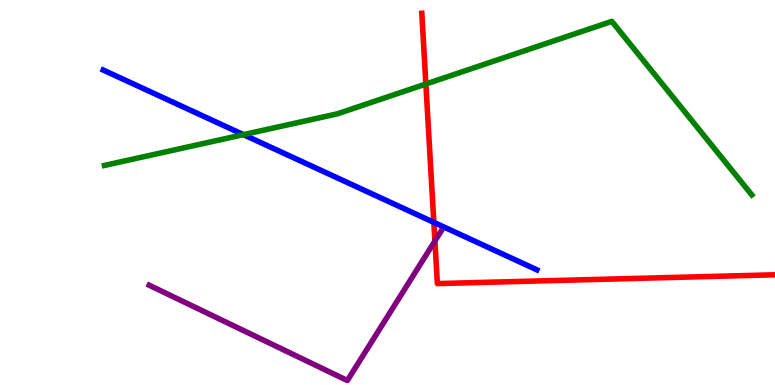[{'lines': ['blue', 'red'], 'intersections': [{'x': 5.6, 'y': 4.22}]}, {'lines': ['green', 'red'], 'intersections': [{'x': 5.5, 'y': 7.82}]}, {'lines': ['purple', 'red'], 'intersections': [{'x': 5.61, 'y': 3.74}]}, {'lines': ['blue', 'green'], 'intersections': [{'x': 3.14, 'y': 6.5}]}, {'lines': ['blue', 'purple'], 'intersections': []}, {'lines': ['green', 'purple'], 'intersections': []}]